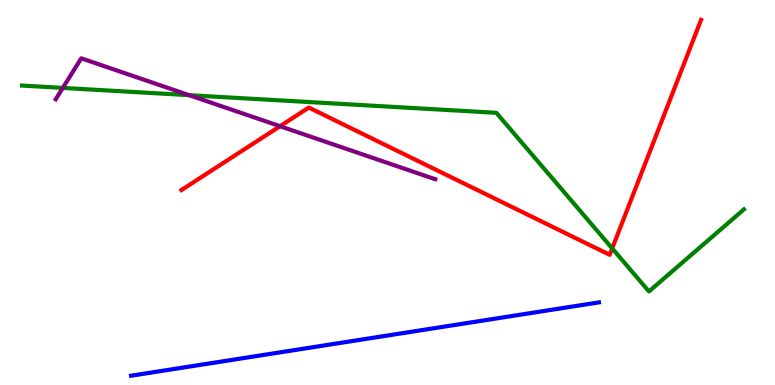[{'lines': ['blue', 'red'], 'intersections': []}, {'lines': ['green', 'red'], 'intersections': [{'x': 7.9, 'y': 3.55}]}, {'lines': ['purple', 'red'], 'intersections': [{'x': 3.61, 'y': 6.72}]}, {'lines': ['blue', 'green'], 'intersections': []}, {'lines': ['blue', 'purple'], 'intersections': []}, {'lines': ['green', 'purple'], 'intersections': [{'x': 0.81, 'y': 7.72}, {'x': 2.44, 'y': 7.53}]}]